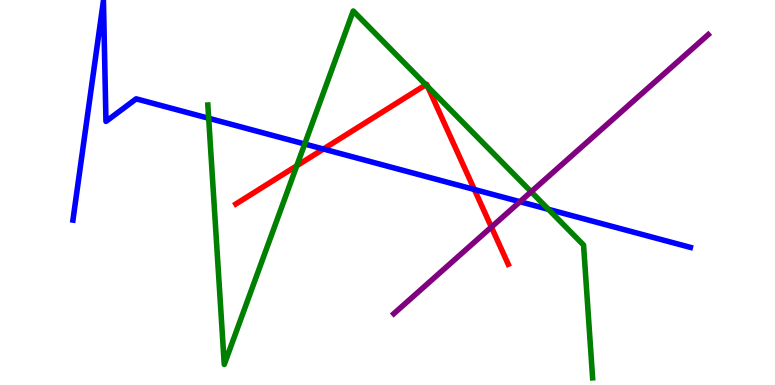[{'lines': ['blue', 'red'], 'intersections': [{'x': 4.17, 'y': 6.13}, {'x': 6.12, 'y': 5.08}]}, {'lines': ['green', 'red'], 'intersections': [{'x': 3.83, 'y': 5.69}, {'x': 5.49, 'y': 7.8}, {'x': 5.52, 'y': 7.75}]}, {'lines': ['purple', 'red'], 'intersections': [{'x': 6.34, 'y': 4.1}]}, {'lines': ['blue', 'green'], 'intersections': [{'x': 2.69, 'y': 6.93}, {'x': 3.93, 'y': 6.26}, {'x': 7.08, 'y': 4.56}]}, {'lines': ['blue', 'purple'], 'intersections': [{'x': 6.71, 'y': 4.76}]}, {'lines': ['green', 'purple'], 'intersections': [{'x': 6.85, 'y': 5.02}]}]